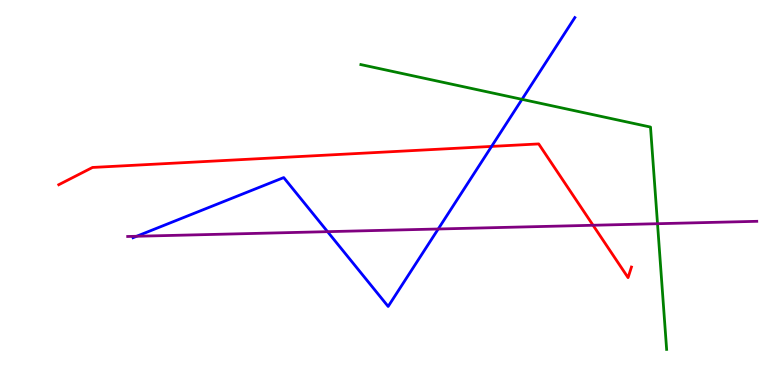[{'lines': ['blue', 'red'], 'intersections': [{'x': 6.34, 'y': 6.2}]}, {'lines': ['green', 'red'], 'intersections': []}, {'lines': ['purple', 'red'], 'intersections': [{'x': 7.65, 'y': 4.15}]}, {'lines': ['blue', 'green'], 'intersections': [{'x': 6.74, 'y': 7.42}]}, {'lines': ['blue', 'purple'], 'intersections': [{'x': 1.76, 'y': 3.86}, {'x': 4.23, 'y': 3.98}, {'x': 5.65, 'y': 4.05}]}, {'lines': ['green', 'purple'], 'intersections': [{'x': 8.48, 'y': 4.19}]}]